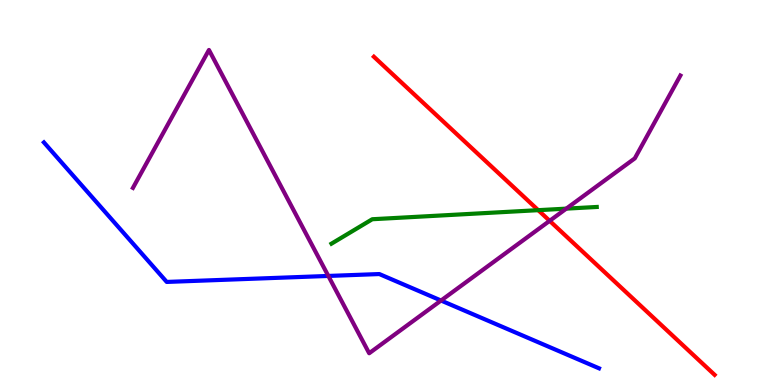[{'lines': ['blue', 'red'], 'intersections': []}, {'lines': ['green', 'red'], 'intersections': [{'x': 6.94, 'y': 4.54}]}, {'lines': ['purple', 'red'], 'intersections': [{'x': 7.09, 'y': 4.26}]}, {'lines': ['blue', 'green'], 'intersections': []}, {'lines': ['blue', 'purple'], 'intersections': [{'x': 4.24, 'y': 2.83}, {'x': 5.69, 'y': 2.19}]}, {'lines': ['green', 'purple'], 'intersections': [{'x': 7.31, 'y': 4.58}]}]